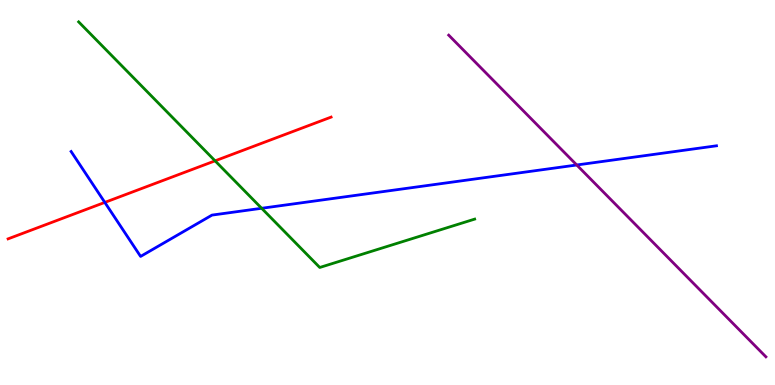[{'lines': ['blue', 'red'], 'intersections': [{'x': 1.35, 'y': 4.74}]}, {'lines': ['green', 'red'], 'intersections': [{'x': 2.78, 'y': 5.82}]}, {'lines': ['purple', 'red'], 'intersections': []}, {'lines': ['blue', 'green'], 'intersections': [{'x': 3.38, 'y': 4.59}]}, {'lines': ['blue', 'purple'], 'intersections': [{'x': 7.44, 'y': 5.71}]}, {'lines': ['green', 'purple'], 'intersections': []}]